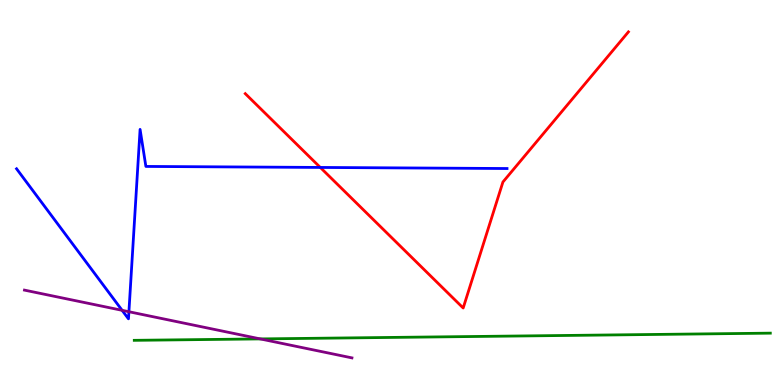[{'lines': ['blue', 'red'], 'intersections': [{'x': 4.13, 'y': 5.65}]}, {'lines': ['green', 'red'], 'intersections': []}, {'lines': ['purple', 'red'], 'intersections': []}, {'lines': ['blue', 'green'], 'intersections': []}, {'lines': ['blue', 'purple'], 'intersections': [{'x': 1.58, 'y': 1.94}, {'x': 1.66, 'y': 1.9}]}, {'lines': ['green', 'purple'], 'intersections': [{'x': 3.36, 'y': 1.2}]}]